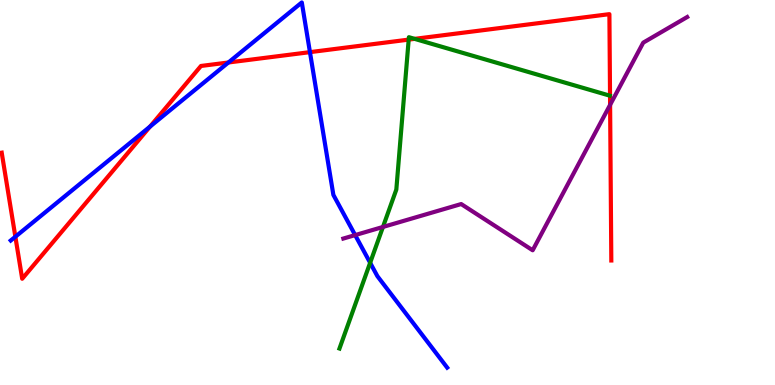[{'lines': ['blue', 'red'], 'intersections': [{'x': 0.198, 'y': 3.85}, {'x': 1.94, 'y': 6.71}, {'x': 2.95, 'y': 8.38}, {'x': 4.0, 'y': 8.65}]}, {'lines': ['green', 'red'], 'intersections': [{'x': 5.27, 'y': 8.97}, {'x': 5.35, 'y': 8.99}]}, {'lines': ['purple', 'red'], 'intersections': [{'x': 7.87, 'y': 7.28}]}, {'lines': ['blue', 'green'], 'intersections': [{'x': 4.78, 'y': 3.17}]}, {'lines': ['blue', 'purple'], 'intersections': [{'x': 4.58, 'y': 3.89}]}, {'lines': ['green', 'purple'], 'intersections': [{'x': 4.94, 'y': 4.11}]}]